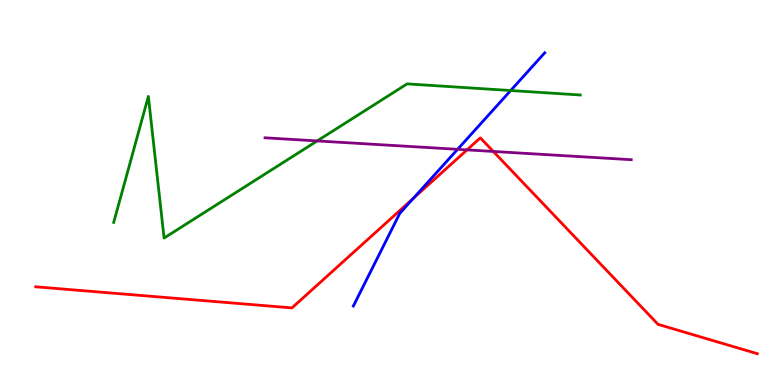[{'lines': ['blue', 'red'], 'intersections': [{'x': 5.33, 'y': 4.85}]}, {'lines': ['green', 'red'], 'intersections': []}, {'lines': ['purple', 'red'], 'intersections': [{'x': 6.03, 'y': 6.11}, {'x': 6.37, 'y': 6.07}]}, {'lines': ['blue', 'green'], 'intersections': [{'x': 6.59, 'y': 7.65}]}, {'lines': ['blue', 'purple'], 'intersections': [{'x': 5.9, 'y': 6.12}]}, {'lines': ['green', 'purple'], 'intersections': [{'x': 4.09, 'y': 6.34}]}]